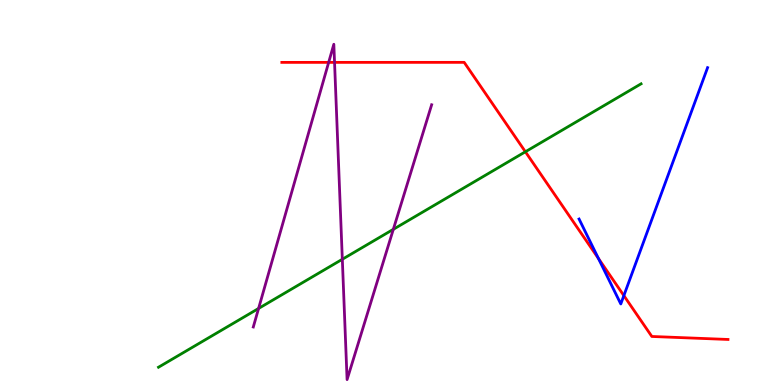[{'lines': ['blue', 'red'], 'intersections': [{'x': 7.72, 'y': 3.29}, {'x': 8.05, 'y': 2.32}]}, {'lines': ['green', 'red'], 'intersections': [{'x': 6.78, 'y': 6.06}]}, {'lines': ['purple', 'red'], 'intersections': [{'x': 4.24, 'y': 8.38}, {'x': 4.32, 'y': 8.38}]}, {'lines': ['blue', 'green'], 'intersections': []}, {'lines': ['blue', 'purple'], 'intersections': []}, {'lines': ['green', 'purple'], 'intersections': [{'x': 3.34, 'y': 1.99}, {'x': 4.42, 'y': 3.27}, {'x': 5.08, 'y': 4.04}]}]